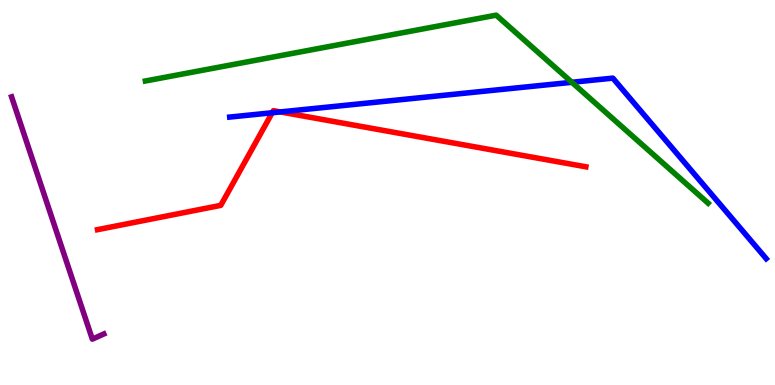[{'lines': ['blue', 'red'], 'intersections': [{'x': 3.51, 'y': 7.07}, {'x': 3.62, 'y': 7.09}]}, {'lines': ['green', 'red'], 'intersections': []}, {'lines': ['purple', 'red'], 'intersections': []}, {'lines': ['blue', 'green'], 'intersections': [{'x': 7.38, 'y': 7.86}]}, {'lines': ['blue', 'purple'], 'intersections': []}, {'lines': ['green', 'purple'], 'intersections': []}]